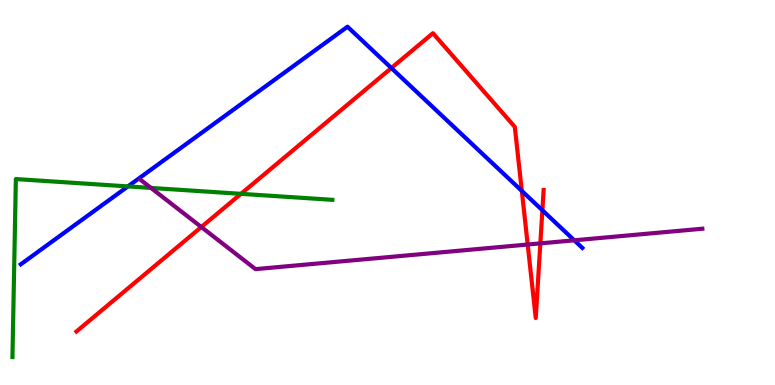[{'lines': ['blue', 'red'], 'intersections': [{'x': 5.05, 'y': 8.23}, {'x': 6.73, 'y': 5.04}, {'x': 7.0, 'y': 4.54}]}, {'lines': ['green', 'red'], 'intersections': [{'x': 3.11, 'y': 4.97}]}, {'lines': ['purple', 'red'], 'intersections': [{'x': 2.6, 'y': 4.1}, {'x': 6.81, 'y': 3.65}, {'x': 6.97, 'y': 3.68}]}, {'lines': ['blue', 'green'], 'intersections': [{'x': 1.65, 'y': 5.16}]}, {'lines': ['blue', 'purple'], 'intersections': [{'x': 7.41, 'y': 3.76}]}, {'lines': ['green', 'purple'], 'intersections': [{'x': 1.95, 'y': 5.12}]}]